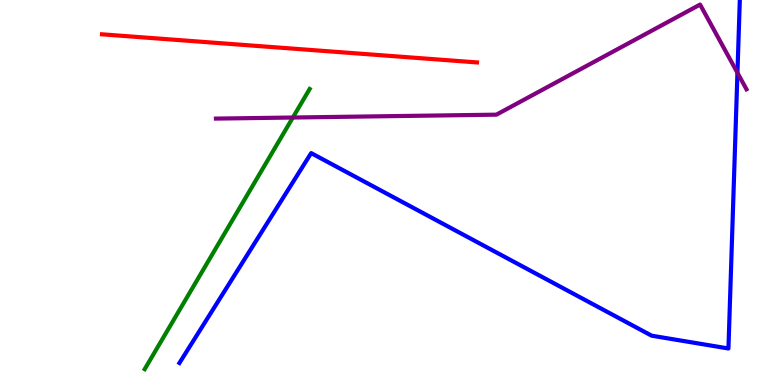[{'lines': ['blue', 'red'], 'intersections': []}, {'lines': ['green', 'red'], 'intersections': []}, {'lines': ['purple', 'red'], 'intersections': []}, {'lines': ['blue', 'green'], 'intersections': []}, {'lines': ['blue', 'purple'], 'intersections': [{'x': 9.52, 'y': 8.11}]}, {'lines': ['green', 'purple'], 'intersections': [{'x': 3.78, 'y': 6.95}]}]